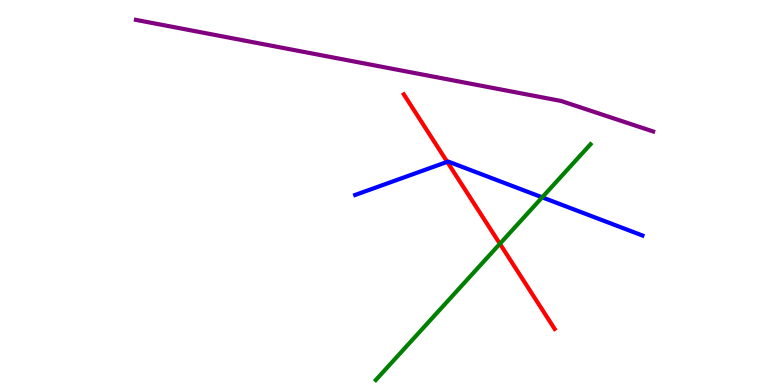[{'lines': ['blue', 'red'], 'intersections': [{'x': 5.77, 'y': 5.8}]}, {'lines': ['green', 'red'], 'intersections': [{'x': 6.45, 'y': 3.67}]}, {'lines': ['purple', 'red'], 'intersections': []}, {'lines': ['blue', 'green'], 'intersections': [{'x': 7.0, 'y': 4.87}]}, {'lines': ['blue', 'purple'], 'intersections': []}, {'lines': ['green', 'purple'], 'intersections': []}]